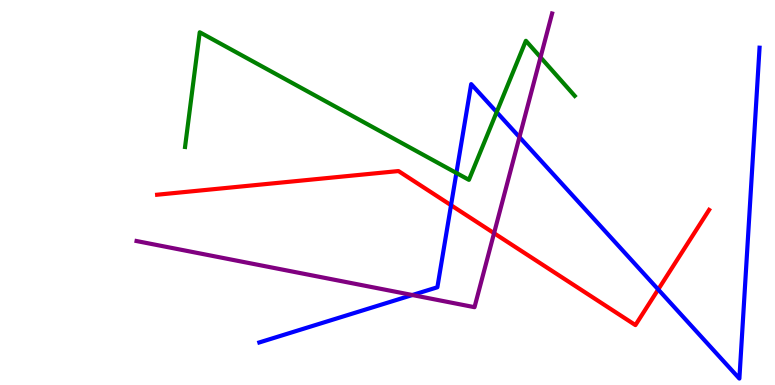[{'lines': ['blue', 'red'], 'intersections': [{'x': 5.82, 'y': 4.67}, {'x': 8.49, 'y': 2.48}]}, {'lines': ['green', 'red'], 'intersections': []}, {'lines': ['purple', 'red'], 'intersections': [{'x': 6.37, 'y': 3.94}]}, {'lines': ['blue', 'green'], 'intersections': [{'x': 5.89, 'y': 5.51}, {'x': 6.41, 'y': 7.09}]}, {'lines': ['blue', 'purple'], 'intersections': [{'x': 5.32, 'y': 2.34}, {'x': 6.7, 'y': 6.44}]}, {'lines': ['green', 'purple'], 'intersections': [{'x': 6.97, 'y': 8.51}]}]